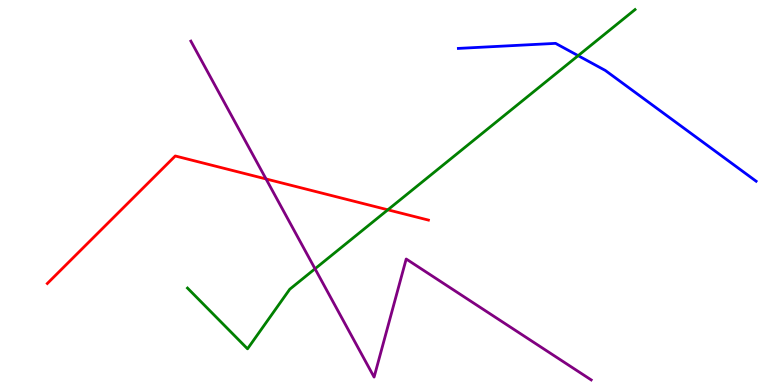[{'lines': ['blue', 'red'], 'intersections': []}, {'lines': ['green', 'red'], 'intersections': [{'x': 5.0, 'y': 4.55}]}, {'lines': ['purple', 'red'], 'intersections': [{'x': 3.43, 'y': 5.35}]}, {'lines': ['blue', 'green'], 'intersections': [{'x': 7.46, 'y': 8.55}]}, {'lines': ['blue', 'purple'], 'intersections': []}, {'lines': ['green', 'purple'], 'intersections': [{'x': 4.06, 'y': 3.02}]}]